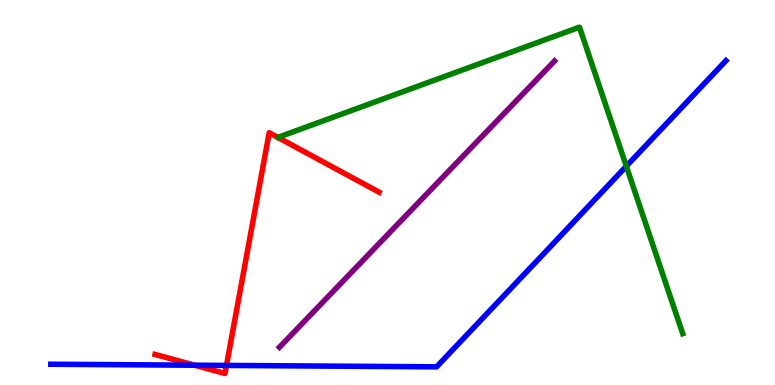[{'lines': ['blue', 'red'], 'intersections': [{'x': 2.51, 'y': 0.514}, {'x': 2.92, 'y': 0.508}]}, {'lines': ['green', 'red'], 'intersections': []}, {'lines': ['purple', 'red'], 'intersections': []}, {'lines': ['blue', 'green'], 'intersections': [{'x': 8.08, 'y': 5.68}]}, {'lines': ['blue', 'purple'], 'intersections': []}, {'lines': ['green', 'purple'], 'intersections': []}]